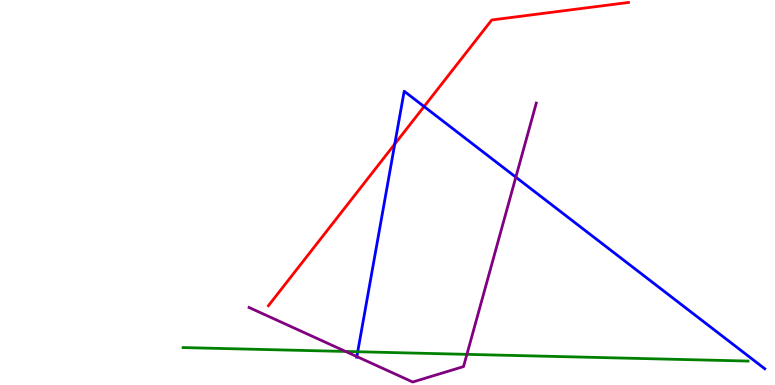[{'lines': ['blue', 'red'], 'intersections': [{'x': 5.09, 'y': 6.26}, {'x': 5.47, 'y': 7.23}]}, {'lines': ['green', 'red'], 'intersections': []}, {'lines': ['purple', 'red'], 'intersections': []}, {'lines': ['blue', 'green'], 'intersections': [{'x': 4.62, 'y': 0.864}]}, {'lines': ['blue', 'purple'], 'intersections': [{'x': 4.6, 'y': 0.739}, {'x': 6.66, 'y': 5.4}]}, {'lines': ['green', 'purple'], 'intersections': [{'x': 4.46, 'y': 0.871}, {'x': 6.02, 'y': 0.796}]}]